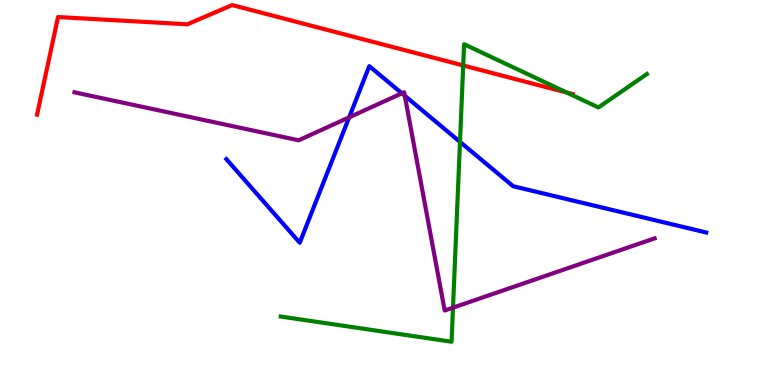[{'lines': ['blue', 'red'], 'intersections': []}, {'lines': ['green', 'red'], 'intersections': [{'x': 5.98, 'y': 8.3}, {'x': 7.31, 'y': 7.6}]}, {'lines': ['purple', 'red'], 'intersections': []}, {'lines': ['blue', 'green'], 'intersections': [{'x': 5.94, 'y': 6.32}]}, {'lines': ['blue', 'purple'], 'intersections': [{'x': 4.51, 'y': 6.95}, {'x': 5.19, 'y': 7.58}, {'x': 5.22, 'y': 7.51}]}, {'lines': ['green', 'purple'], 'intersections': [{'x': 5.85, 'y': 2.01}]}]